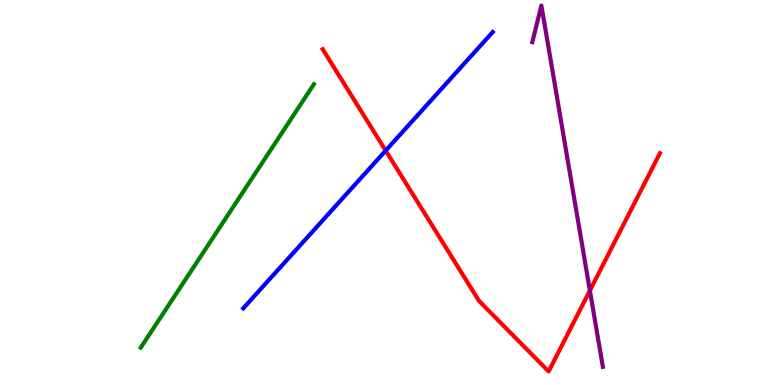[{'lines': ['blue', 'red'], 'intersections': [{'x': 4.98, 'y': 6.09}]}, {'lines': ['green', 'red'], 'intersections': []}, {'lines': ['purple', 'red'], 'intersections': [{'x': 7.61, 'y': 2.45}]}, {'lines': ['blue', 'green'], 'intersections': []}, {'lines': ['blue', 'purple'], 'intersections': []}, {'lines': ['green', 'purple'], 'intersections': []}]